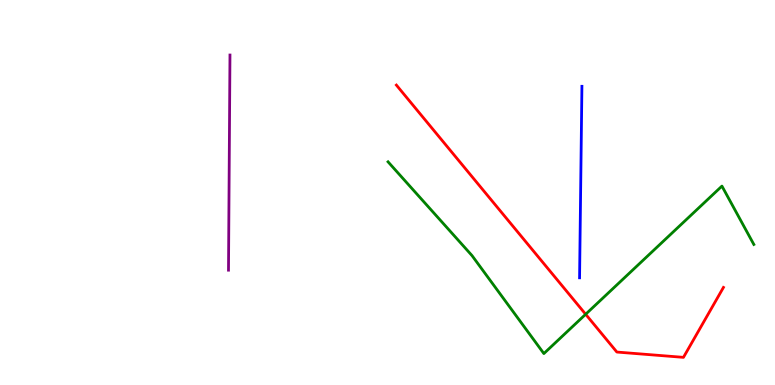[{'lines': ['blue', 'red'], 'intersections': []}, {'lines': ['green', 'red'], 'intersections': [{'x': 7.56, 'y': 1.84}]}, {'lines': ['purple', 'red'], 'intersections': []}, {'lines': ['blue', 'green'], 'intersections': []}, {'lines': ['blue', 'purple'], 'intersections': []}, {'lines': ['green', 'purple'], 'intersections': []}]